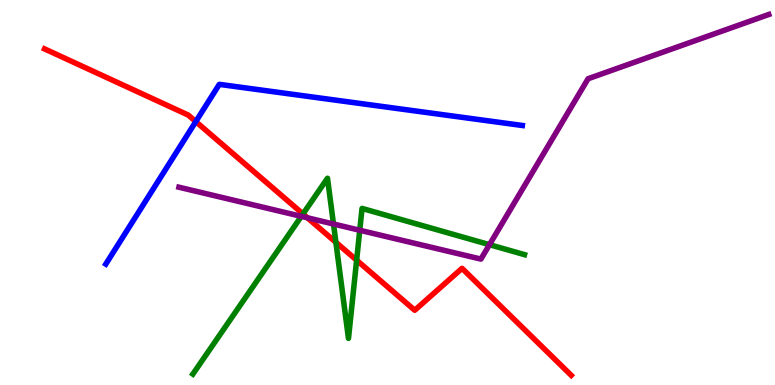[{'lines': ['blue', 'red'], 'intersections': [{'x': 2.53, 'y': 6.84}]}, {'lines': ['green', 'red'], 'intersections': [{'x': 3.91, 'y': 4.44}, {'x': 4.33, 'y': 3.71}, {'x': 4.6, 'y': 3.24}]}, {'lines': ['purple', 'red'], 'intersections': [{'x': 3.97, 'y': 4.34}]}, {'lines': ['blue', 'green'], 'intersections': []}, {'lines': ['blue', 'purple'], 'intersections': []}, {'lines': ['green', 'purple'], 'intersections': [{'x': 3.89, 'y': 4.38}, {'x': 4.3, 'y': 4.18}, {'x': 4.64, 'y': 4.02}, {'x': 6.32, 'y': 3.64}]}]